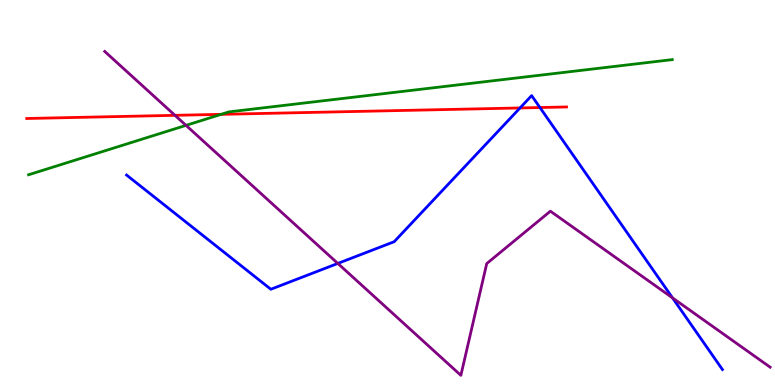[{'lines': ['blue', 'red'], 'intersections': [{'x': 6.71, 'y': 7.2}, {'x': 6.97, 'y': 7.21}]}, {'lines': ['green', 'red'], 'intersections': [{'x': 2.85, 'y': 7.03}]}, {'lines': ['purple', 'red'], 'intersections': [{'x': 2.26, 'y': 7.0}]}, {'lines': ['blue', 'green'], 'intersections': []}, {'lines': ['blue', 'purple'], 'intersections': [{'x': 4.36, 'y': 3.16}, {'x': 8.68, 'y': 2.26}]}, {'lines': ['green', 'purple'], 'intersections': [{'x': 2.4, 'y': 6.74}]}]